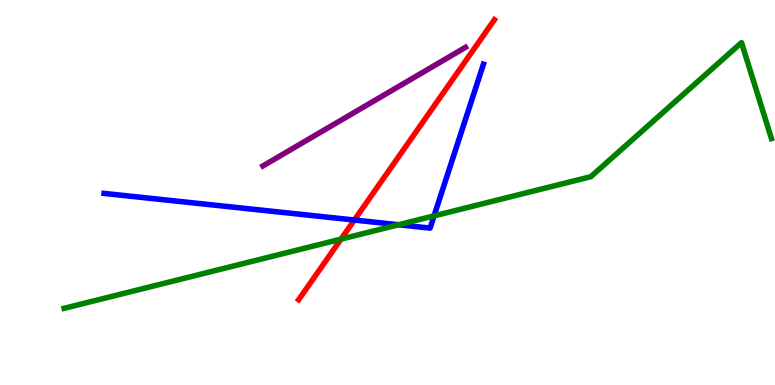[{'lines': ['blue', 'red'], 'intersections': [{'x': 4.57, 'y': 4.28}]}, {'lines': ['green', 'red'], 'intersections': [{'x': 4.4, 'y': 3.79}]}, {'lines': ['purple', 'red'], 'intersections': []}, {'lines': ['blue', 'green'], 'intersections': [{'x': 5.14, 'y': 4.16}, {'x': 5.6, 'y': 4.39}]}, {'lines': ['blue', 'purple'], 'intersections': []}, {'lines': ['green', 'purple'], 'intersections': []}]